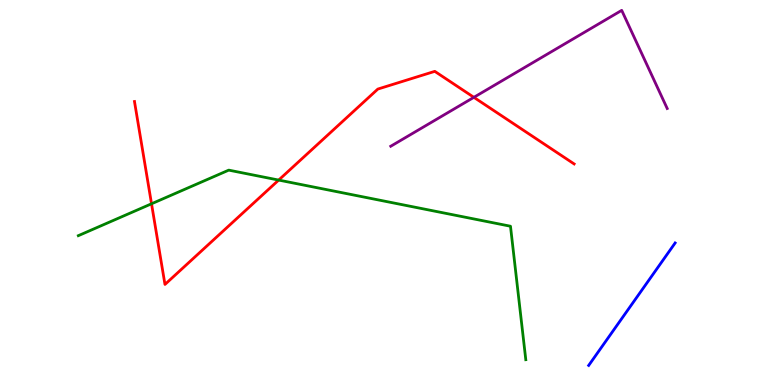[{'lines': ['blue', 'red'], 'intersections': []}, {'lines': ['green', 'red'], 'intersections': [{'x': 1.96, 'y': 4.71}, {'x': 3.6, 'y': 5.32}]}, {'lines': ['purple', 'red'], 'intersections': [{'x': 6.11, 'y': 7.47}]}, {'lines': ['blue', 'green'], 'intersections': []}, {'lines': ['blue', 'purple'], 'intersections': []}, {'lines': ['green', 'purple'], 'intersections': []}]